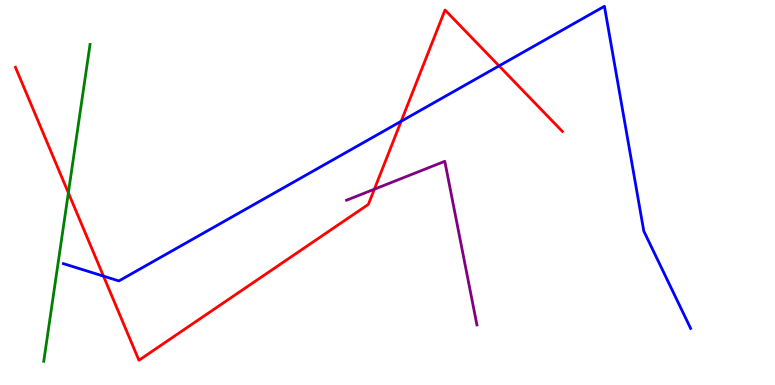[{'lines': ['blue', 'red'], 'intersections': [{'x': 1.34, 'y': 2.83}, {'x': 5.18, 'y': 6.85}, {'x': 6.44, 'y': 8.29}]}, {'lines': ['green', 'red'], 'intersections': [{'x': 0.882, 'y': 4.99}]}, {'lines': ['purple', 'red'], 'intersections': [{'x': 4.83, 'y': 5.09}]}, {'lines': ['blue', 'green'], 'intersections': []}, {'lines': ['blue', 'purple'], 'intersections': []}, {'lines': ['green', 'purple'], 'intersections': []}]